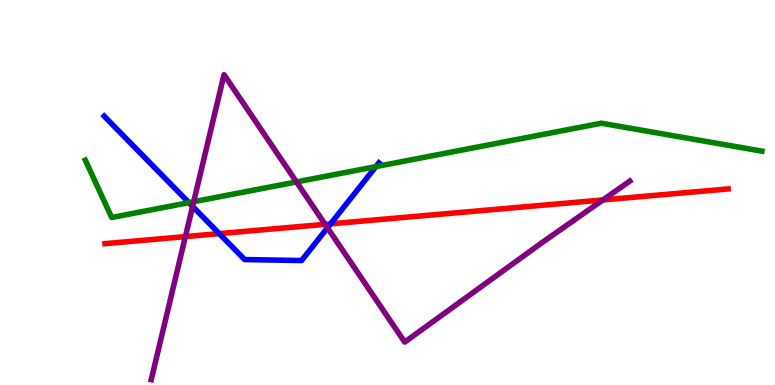[{'lines': ['blue', 'red'], 'intersections': [{'x': 2.83, 'y': 3.93}, {'x': 4.27, 'y': 4.19}]}, {'lines': ['green', 'red'], 'intersections': []}, {'lines': ['purple', 'red'], 'intersections': [{'x': 2.39, 'y': 3.85}, {'x': 4.2, 'y': 4.17}, {'x': 7.78, 'y': 4.81}]}, {'lines': ['blue', 'green'], 'intersections': [{'x': 2.44, 'y': 4.74}, {'x': 4.85, 'y': 5.67}]}, {'lines': ['blue', 'purple'], 'intersections': [{'x': 2.48, 'y': 4.64}, {'x': 4.23, 'y': 4.08}]}, {'lines': ['green', 'purple'], 'intersections': [{'x': 2.5, 'y': 4.76}, {'x': 3.83, 'y': 5.27}]}]